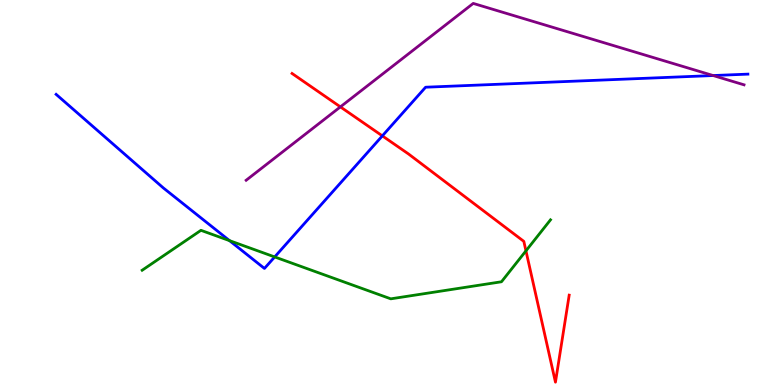[{'lines': ['blue', 'red'], 'intersections': [{'x': 4.93, 'y': 6.47}]}, {'lines': ['green', 'red'], 'intersections': [{'x': 6.79, 'y': 3.48}]}, {'lines': ['purple', 'red'], 'intersections': [{'x': 4.39, 'y': 7.22}]}, {'lines': ['blue', 'green'], 'intersections': [{'x': 2.96, 'y': 3.75}, {'x': 3.54, 'y': 3.33}]}, {'lines': ['blue', 'purple'], 'intersections': [{'x': 9.2, 'y': 8.04}]}, {'lines': ['green', 'purple'], 'intersections': []}]